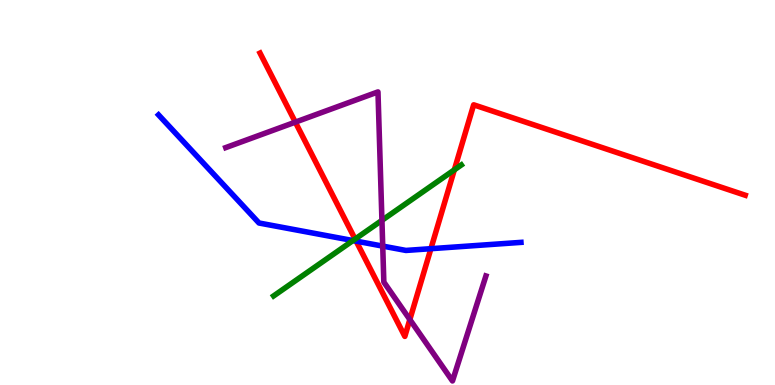[{'lines': ['blue', 'red'], 'intersections': [{'x': 4.6, 'y': 3.74}, {'x': 5.56, 'y': 3.54}]}, {'lines': ['green', 'red'], 'intersections': [{'x': 4.58, 'y': 3.79}, {'x': 5.86, 'y': 5.59}]}, {'lines': ['purple', 'red'], 'intersections': [{'x': 3.81, 'y': 6.83}, {'x': 5.29, 'y': 1.7}]}, {'lines': ['blue', 'green'], 'intersections': [{'x': 4.55, 'y': 3.75}]}, {'lines': ['blue', 'purple'], 'intersections': [{'x': 4.94, 'y': 3.61}]}, {'lines': ['green', 'purple'], 'intersections': [{'x': 4.93, 'y': 4.28}]}]